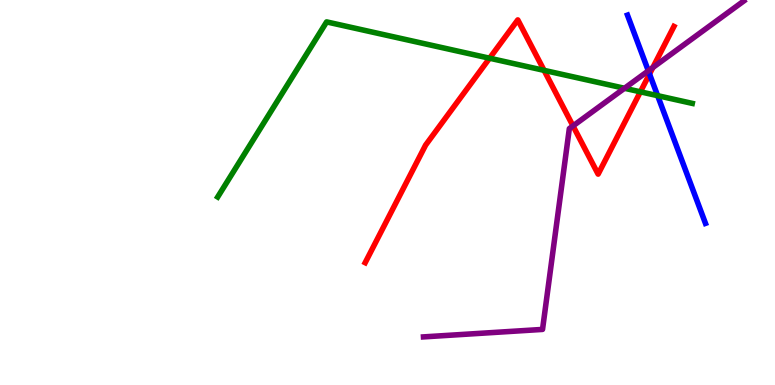[{'lines': ['blue', 'red'], 'intersections': [{'x': 8.38, 'y': 8.08}]}, {'lines': ['green', 'red'], 'intersections': [{'x': 6.32, 'y': 8.49}, {'x': 7.02, 'y': 8.17}, {'x': 8.26, 'y': 7.62}]}, {'lines': ['purple', 'red'], 'intersections': [{'x': 7.39, 'y': 6.73}, {'x': 8.42, 'y': 8.25}]}, {'lines': ['blue', 'green'], 'intersections': [{'x': 8.49, 'y': 7.52}]}, {'lines': ['blue', 'purple'], 'intersections': [{'x': 8.37, 'y': 8.16}]}, {'lines': ['green', 'purple'], 'intersections': [{'x': 8.06, 'y': 7.71}]}]